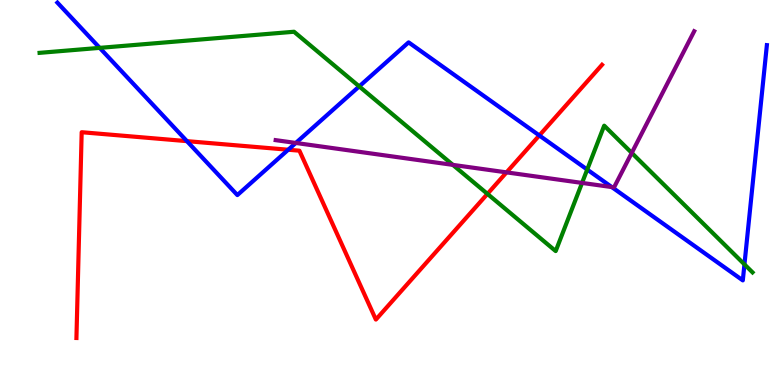[{'lines': ['blue', 'red'], 'intersections': [{'x': 2.41, 'y': 6.33}, {'x': 3.72, 'y': 6.11}, {'x': 6.96, 'y': 6.48}]}, {'lines': ['green', 'red'], 'intersections': [{'x': 6.29, 'y': 4.96}]}, {'lines': ['purple', 'red'], 'intersections': [{'x': 6.54, 'y': 5.52}]}, {'lines': ['blue', 'green'], 'intersections': [{'x': 1.29, 'y': 8.76}, {'x': 4.64, 'y': 7.76}, {'x': 7.58, 'y': 5.6}, {'x': 9.61, 'y': 3.13}]}, {'lines': ['blue', 'purple'], 'intersections': [{'x': 3.82, 'y': 6.29}, {'x': 7.89, 'y': 5.14}]}, {'lines': ['green', 'purple'], 'intersections': [{'x': 5.84, 'y': 5.72}, {'x': 7.51, 'y': 5.25}, {'x': 8.15, 'y': 6.03}]}]